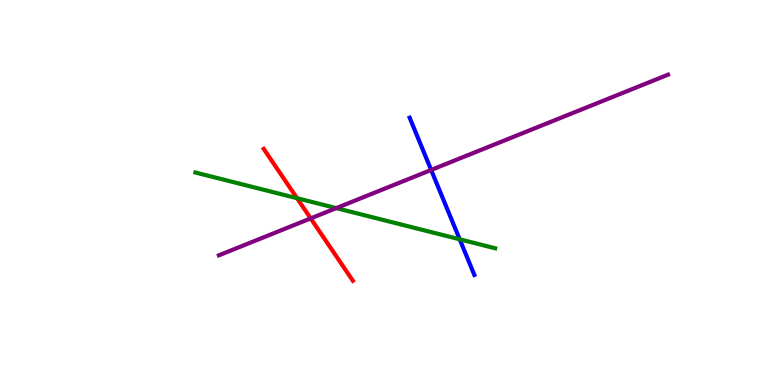[{'lines': ['blue', 'red'], 'intersections': []}, {'lines': ['green', 'red'], 'intersections': [{'x': 3.83, 'y': 4.85}]}, {'lines': ['purple', 'red'], 'intersections': [{'x': 4.01, 'y': 4.33}]}, {'lines': ['blue', 'green'], 'intersections': [{'x': 5.93, 'y': 3.78}]}, {'lines': ['blue', 'purple'], 'intersections': [{'x': 5.56, 'y': 5.59}]}, {'lines': ['green', 'purple'], 'intersections': [{'x': 4.34, 'y': 4.59}]}]